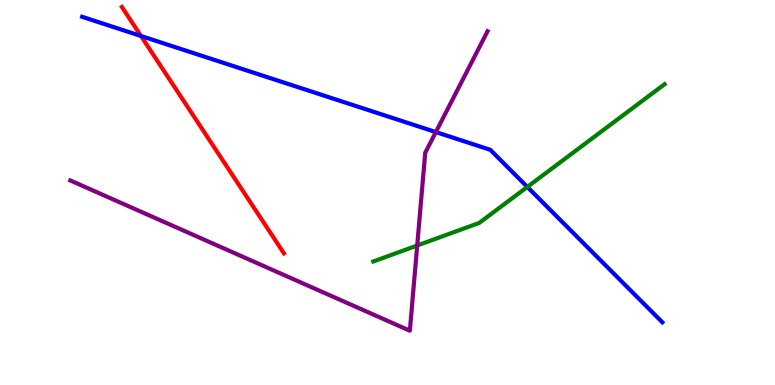[{'lines': ['blue', 'red'], 'intersections': [{'x': 1.82, 'y': 9.07}]}, {'lines': ['green', 'red'], 'intersections': []}, {'lines': ['purple', 'red'], 'intersections': []}, {'lines': ['blue', 'green'], 'intersections': [{'x': 6.8, 'y': 5.14}]}, {'lines': ['blue', 'purple'], 'intersections': [{'x': 5.62, 'y': 6.57}]}, {'lines': ['green', 'purple'], 'intersections': [{'x': 5.38, 'y': 3.62}]}]